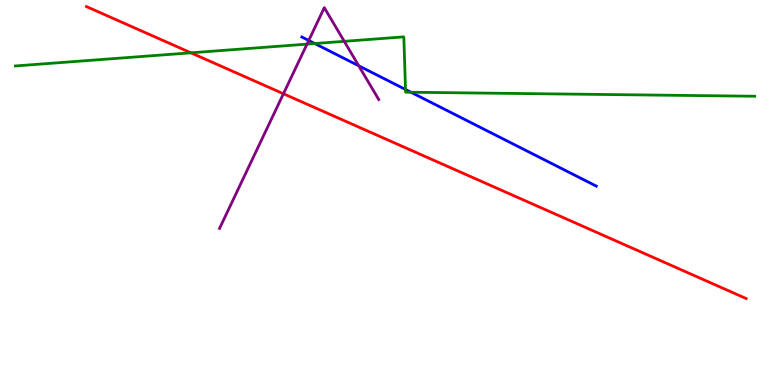[{'lines': ['blue', 'red'], 'intersections': []}, {'lines': ['green', 'red'], 'intersections': [{'x': 2.46, 'y': 8.63}]}, {'lines': ['purple', 'red'], 'intersections': [{'x': 3.66, 'y': 7.56}]}, {'lines': ['blue', 'green'], 'intersections': [{'x': 4.06, 'y': 8.87}, {'x': 5.23, 'y': 7.68}, {'x': 5.3, 'y': 7.6}]}, {'lines': ['blue', 'purple'], 'intersections': [{'x': 3.98, 'y': 8.95}, {'x': 4.63, 'y': 8.29}]}, {'lines': ['green', 'purple'], 'intersections': [{'x': 3.96, 'y': 8.85}, {'x': 4.44, 'y': 8.93}]}]